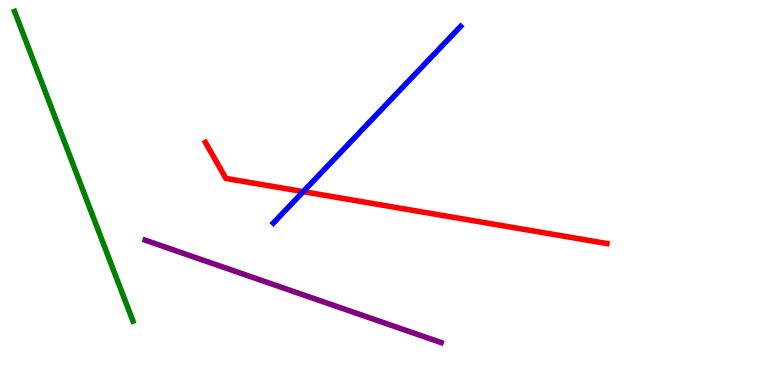[{'lines': ['blue', 'red'], 'intersections': [{'x': 3.91, 'y': 5.02}]}, {'lines': ['green', 'red'], 'intersections': []}, {'lines': ['purple', 'red'], 'intersections': []}, {'lines': ['blue', 'green'], 'intersections': []}, {'lines': ['blue', 'purple'], 'intersections': []}, {'lines': ['green', 'purple'], 'intersections': []}]